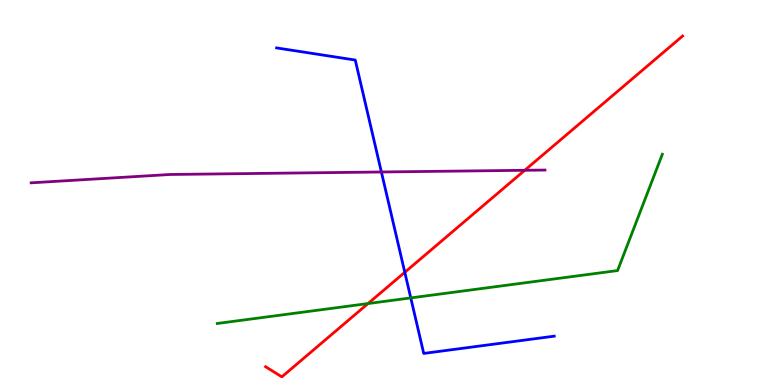[{'lines': ['blue', 'red'], 'intersections': [{'x': 5.22, 'y': 2.93}]}, {'lines': ['green', 'red'], 'intersections': [{'x': 4.75, 'y': 2.12}]}, {'lines': ['purple', 'red'], 'intersections': [{'x': 6.77, 'y': 5.58}]}, {'lines': ['blue', 'green'], 'intersections': [{'x': 5.3, 'y': 2.26}]}, {'lines': ['blue', 'purple'], 'intersections': [{'x': 4.92, 'y': 5.53}]}, {'lines': ['green', 'purple'], 'intersections': []}]